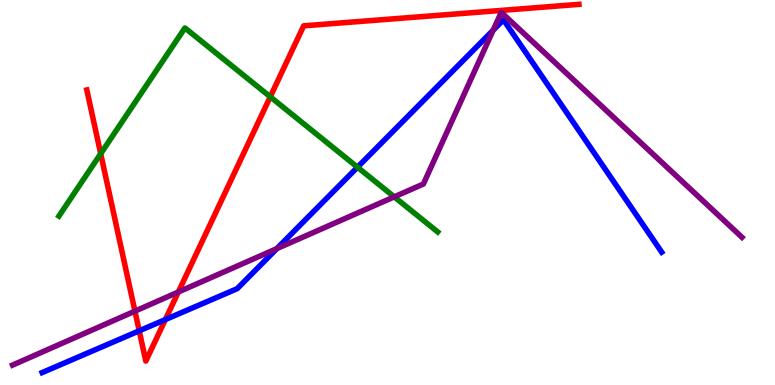[{'lines': ['blue', 'red'], 'intersections': [{'x': 1.8, 'y': 1.41}, {'x': 2.13, 'y': 1.7}]}, {'lines': ['green', 'red'], 'intersections': [{'x': 1.3, 'y': 6.01}, {'x': 3.49, 'y': 7.49}]}, {'lines': ['purple', 'red'], 'intersections': [{'x': 1.74, 'y': 1.92}, {'x': 2.3, 'y': 2.41}]}, {'lines': ['blue', 'green'], 'intersections': [{'x': 4.61, 'y': 5.66}]}, {'lines': ['blue', 'purple'], 'intersections': [{'x': 3.57, 'y': 3.54}, {'x': 6.36, 'y': 9.21}]}, {'lines': ['green', 'purple'], 'intersections': [{'x': 5.09, 'y': 4.89}]}]